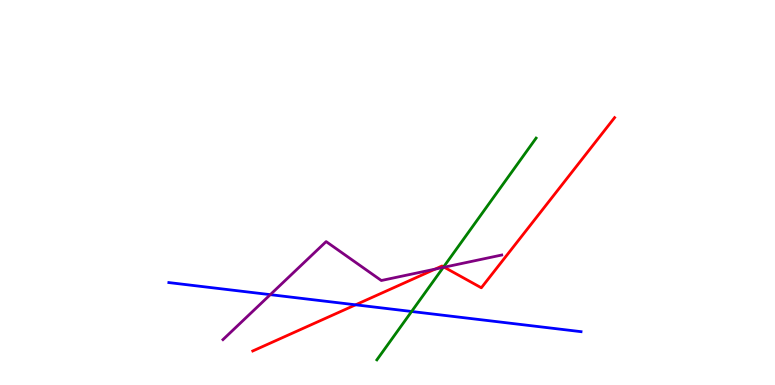[{'lines': ['blue', 'red'], 'intersections': [{'x': 4.59, 'y': 2.08}]}, {'lines': ['green', 'red'], 'intersections': [{'x': 5.72, 'y': 3.07}]}, {'lines': ['purple', 'red'], 'intersections': [{'x': 5.61, 'y': 3.01}, {'x': 5.73, 'y': 3.06}]}, {'lines': ['blue', 'green'], 'intersections': [{'x': 5.31, 'y': 1.91}]}, {'lines': ['blue', 'purple'], 'intersections': [{'x': 3.49, 'y': 2.35}]}, {'lines': ['green', 'purple'], 'intersections': [{'x': 5.72, 'y': 3.05}]}]